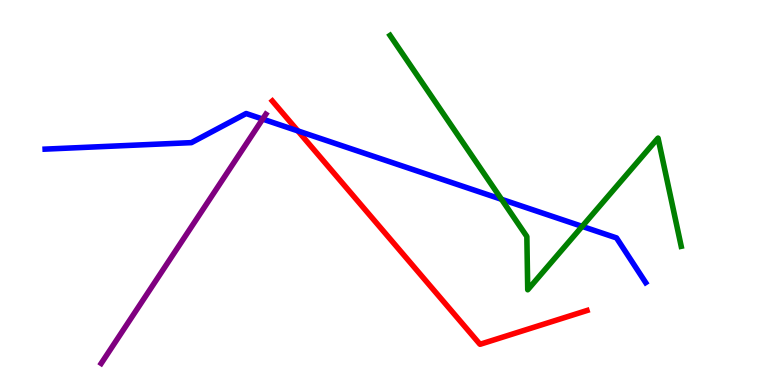[{'lines': ['blue', 'red'], 'intersections': [{'x': 3.84, 'y': 6.6}]}, {'lines': ['green', 'red'], 'intersections': []}, {'lines': ['purple', 'red'], 'intersections': []}, {'lines': ['blue', 'green'], 'intersections': [{'x': 6.47, 'y': 4.82}, {'x': 7.51, 'y': 4.12}]}, {'lines': ['blue', 'purple'], 'intersections': [{'x': 3.39, 'y': 6.91}]}, {'lines': ['green', 'purple'], 'intersections': []}]